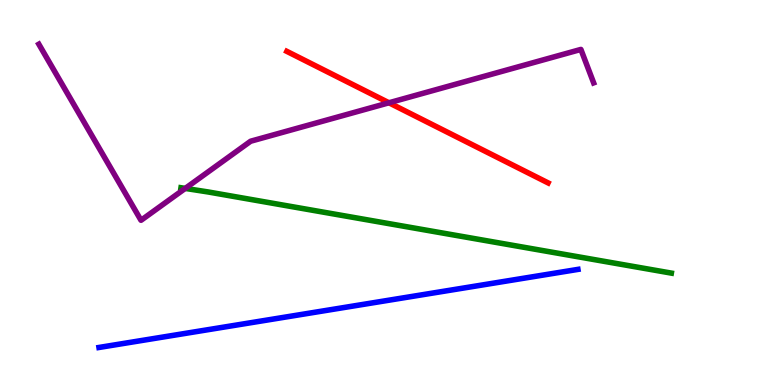[{'lines': ['blue', 'red'], 'intersections': []}, {'lines': ['green', 'red'], 'intersections': []}, {'lines': ['purple', 'red'], 'intersections': [{'x': 5.02, 'y': 7.33}]}, {'lines': ['blue', 'green'], 'intersections': []}, {'lines': ['blue', 'purple'], 'intersections': []}, {'lines': ['green', 'purple'], 'intersections': [{'x': 2.39, 'y': 5.11}]}]